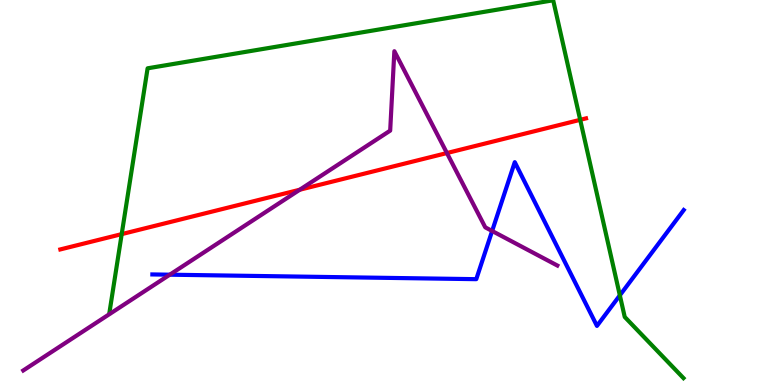[{'lines': ['blue', 'red'], 'intersections': []}, {'lines': ['green', 'red'], 'intersections': [{'x': 1.57, 'y': 3.92}, {'x': 7.49, 'y': 6.89}]}, {'lines': ['purple', 'red'], 'intersections': [{'x': 3.87, 'y': 5.07}, {'x': 5.77, 'y': 6.02}]}, {'lines': ['blue', 'green'], 'intersections': [{'x': 8.0, 'y': 2.33}]}, {'lines': ['blue', 'purple'], 'intersections': [{'x': 2.19, 'y': 2.87}, {'x': 6.35, 'y': 4.0}]}, {'lines': ['green', 'purple'], 'intersections': []}]